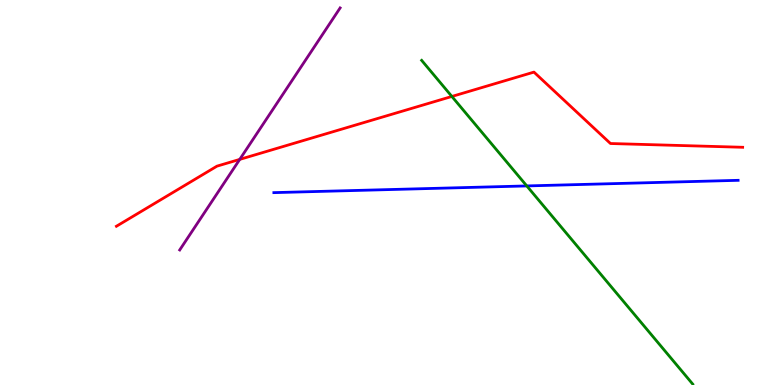[{'lines': ['blue', 'red'], 'intersections': []}, {'lines': ['green', 'red'], 'intersections': [{'x': 5.83, 'y': 7.49}]}, {'lines': ['purple', 'red'], 'intersections': [{'x': 3.09, 'y': 5.86}]}, {'lines': ['blue', 'green'], 'intersections': [{'x': 6.8, 'y': 5.17}]}, {'lines': ['blue', 'purple'], 'intersections': []}, {'lines': ['green', 'purple'], 'intersections': []}]